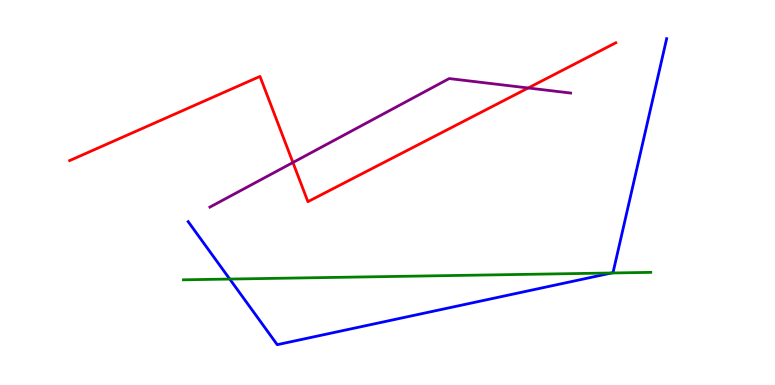[{'lines': ['blue', 'red'], 'intersections': []}, {'lines': ['green', 'red'], 'intersections': []}, {'lines': ['purple', 'red'], 'intersections': [{'x': 3.78, 'y': 5.78}, {'x': 6.82, 'y': 7.71}]}, {'lines': ['blue', 'green'], 'intersections': [{'x': 2.96, 'y': 2.75}, {'x': 7.89, 'y': 2.91}]}, {'lines': ['blue', 'purple'], 'intersections': []}, {'lines': ['green', 'purple'], 'intersections': []}]